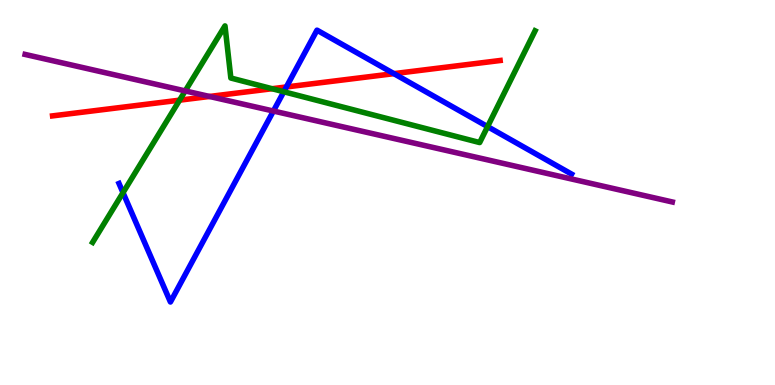[{'lines': ['blue', 'red'], 'intersections': [{'x': 3.7, 'y': 7.74}, {'x': 5.08, 'y': 8.09}]}, {'lines': ['green', 'red'], 'intersections': [{'x': 2.32, 'y': 7.4}, {'x': 3.51, 'y': 7.7}]}, {'lines': ['purple', 'red'], 'intersections': [{'x': 2.7, 'y': 7.49}]}, {'lines': ['blue', 'green'], 'intersections': [{'x': 1.59, 'y': 5.0}, {'x': 3.66, 'y': 7.62}, {'x': 6.29, 'y': 6.71}]}, {'lines': ['blue', 'purple'], 'intersections': [{'x': 3.53, 'y': 7.12}]}, {'lines': ['green', 'purple'], 'intersections': [{'x': 2.39, 'y': 7.64}]}]